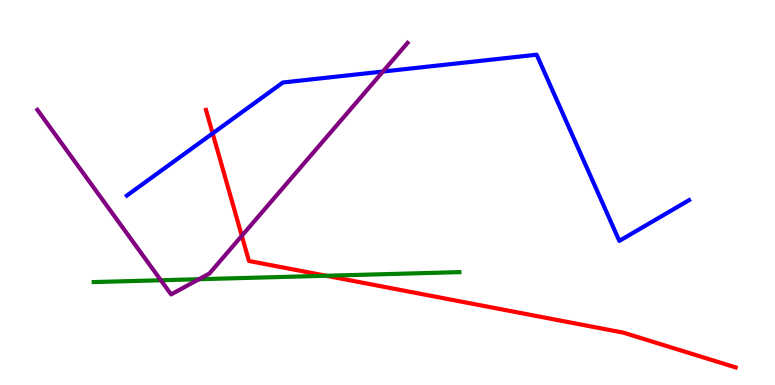[{'lines': ['blue', 'red'], 'intersections': [{'x': 2.74, 'y': 6.54}]}, {'lines': ['green', 'red'], 'intersections': [{'x': 4.21, 'y': 2.84}]}, {'lines': ['purple', 'red'], 'intersections': [{'x': 3.12, 'y': 3.88}]}, {'lines': ['blue', 'green'], 'intersections': []}, {'lines': ['blue', 'purple'], 'intersections': [{'x': 4.94, 'y': 8.14}]}, {'lines': ['green', 'purple'], 'intersections': [{'x': 2.08, 'y': 2.72}, {'x': 2.57, 'y': 2.75}]}]